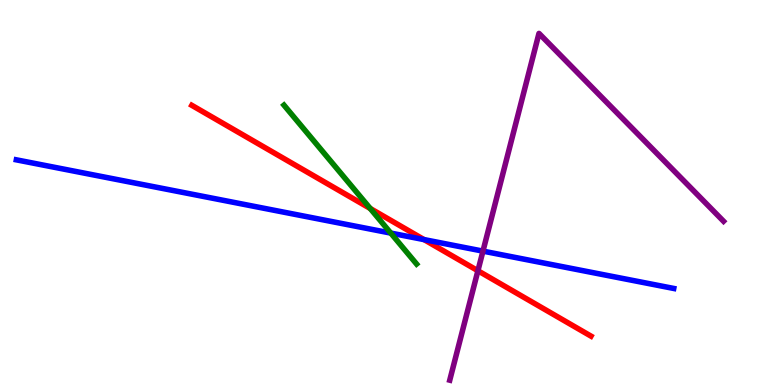[{'lines': ['blue', 'red'], 'intersections': [{'x': 5.47, 'y': 3.78}]}, {'lines': ['green', 'red'], 'intersections': [{'x': 4.78, 'y': 4.58}]}, {'lines': ['purple', 'red'], 'intersections': [{'x': 6.17, 'y': 2.97}]}, {'lines': ['blue', 'green'], 'intersections': [{'x': 5.04, 'y': 3.95}]}, {'lines': ['blue', 'purple'], 'intersections': [{'x': 6.23, 'y': 3.48}]}, {'lines': ['green', 'purple'], 'intersections': []}]